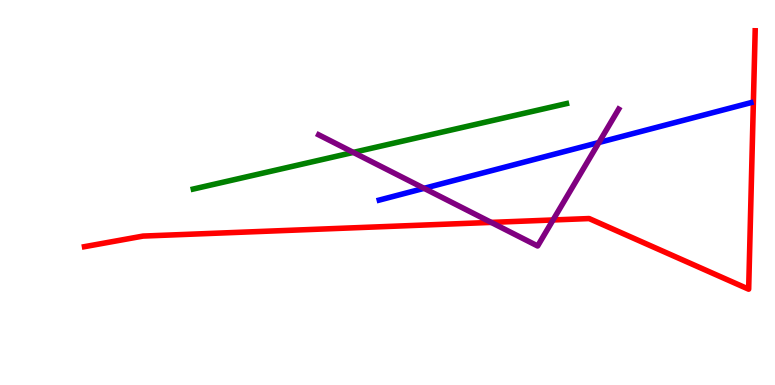[{'lines': ['blue', 'red'], 'intersections': []}, {'lines': ['green', 'red'], 'intersections': []}, {'lines': ['purple', 'red'], 'intersections': [{'x': 6.34, 'y': 4.22}, {'x': 7.14, 'y': 4.29}]}, {'lines': ['blue', 'green'], 'intersections': []}, {'lines': ['blue', 'purple'], 'intersections': [{'x': 5.47, 'y': 5.11}, {'x': 7.73, 'y': 6.3}]}, {'lines': ['green', 'purple'], 'intersections': [{'x': 4.56, 'y': 6.04}]}]